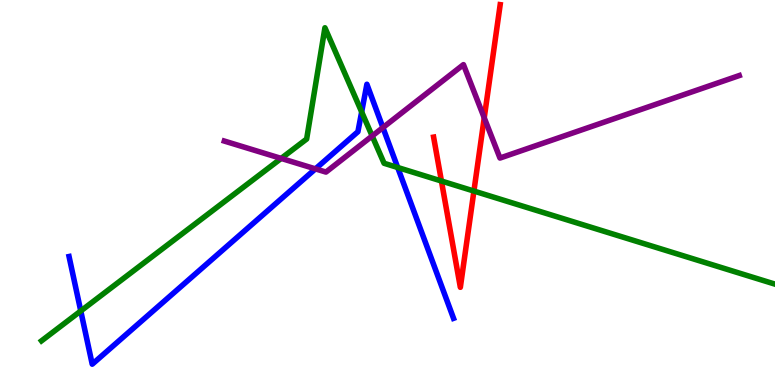[{'lines': ['blue', 'red'], 'intersections': []}, {'lines': ['green', 'red'], 'intersections': [{'x': 5.7, 'y': 5.3}, {'x': 6.12, 'y': 5.04}]}, {'lines': ['purple', 'red'], 'intersections': [{'x': 6.25, 'y': 6.94}]}, {'lines': ['blue', 'green'], 'intersections': [{'x': 1.04, 'y': 1.92}, {'x': 4.67, 'y': 7.09}, {'x': 5.13, 'y': 5.65}]}, {'lines': ['blue', 'purple'], 'intersections': [{'x': 4.07, 'y': 5.61}, {'x': 4.94, 'y': 6.69}]}, {'lines': ['green', 'purple'], 'intersections': [{'x': 3.63, 'y': 5.89}, {'x': 4.8, 'y': 6.47}]}]